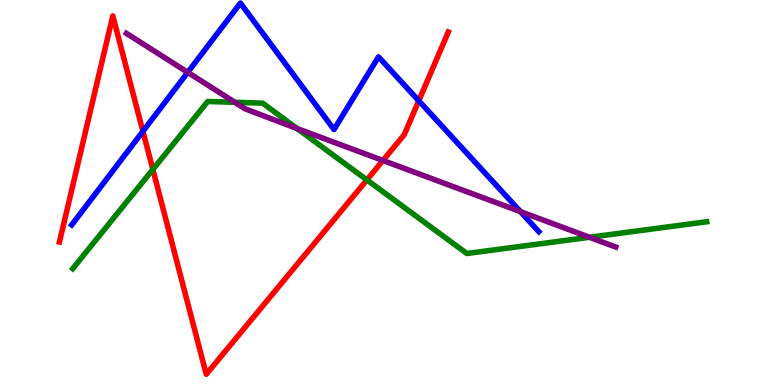[{'lines': ['blue', 'red'], 'intersections': [{'x': 1.84, 'y': 6.59}, {'x': 5.4, 'y': 7.38}]}, {'lines': ['green', 'red'], 'intersections': [{'x': 1.97, 'y': 5.6}, {'x': 4.73, 'y': 5.33}]}, {'lines': ['purple', 'red'], 'intersections': [{'x': 4.94, 'y': 5.83}]}, {'lines': ['blue', 'green'], 'intersections': []}, {'lines': ['blue', 'purple'], 'intersections': [{'x': 2.42, 'y': 8.12}, {'x': 6.72, 'y': 4.5}]}, {'lines': ['green', 'purple'], 'intersections': [{'x': 3.03, 'y': 7.34}, {'x': 3.83, 'y': 6.66}, {'x': 7.61, 'y': 3.84}]}]